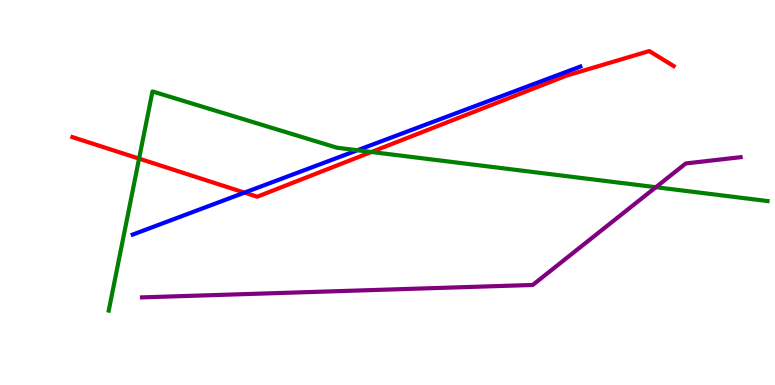[{'lines': ['blue', 'red'], 'intersections': [{'x': 3.15, 'y': 5.0}]}, {'lines': ['green', 'red'], 'intersections': [{'x': 1.79, 'y': 5.88}, {'x': 4.79, 'y': 6.05}]}, {'lines': ['purple', 'red'], 'intersections': []}, {'lines': ['blue', 'green'], 'intersections': [{'x': 4.61, 'y': 6.1}]}, {'lines': ['blue', 'purple'], 'intersections': []}, {'lines': ['green', 'purple'], 'intersections': [{'x': 8.46, 'y': 5.14}]}]